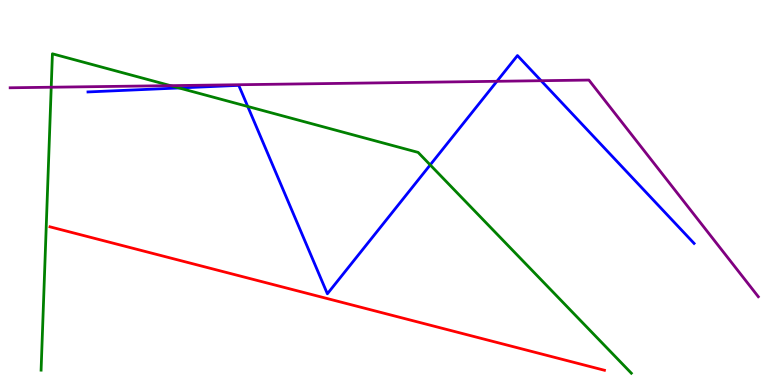[{'lines': ['blue', 'red'], 'intersections': []}, {'lines': ['green', 'red'], 'intersections': []}, {'lines': ['purple', 'red'], 'intersections': []}, {'lines': ['blue', 'green'], 'intersections': [{'x': 2.31, 'y': 7.72}, {'x': 3.2, 'y': 7.23}, {'x': 5.55, 'y': 5.72}]}, {'lines': ['blue', 'purple'], 'intersections': [{'x': 6.41, 'y': 7.89}, {'x': 6.98, 'y': 7.9}]}, {'lines': ['green', 'purple'], 'intersections': [{'x': 0.661, 'y': 7.73}, {'x': 2.2, 'y': 7.78}]}]